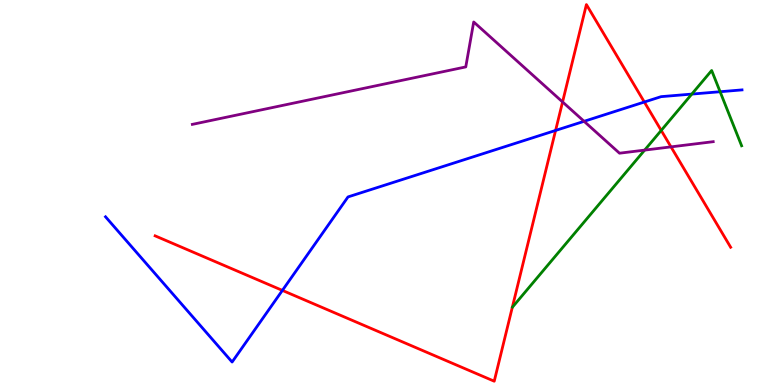[{'lines': ['blue', 'red'], 'intersections': [{'x': 3.64, 'y': 2.46}, {'x': 7.17, 'y': 6.61}, {'x': 8.31, 'y': 7.35}]}, {'lines': ['green', 'red'], 'intersections': [{'x': 8.53, 'y': 6.61}]}, {'lines': ['purple', 'red'], 'intersections': [{'x': 7.26, 'y': 7.35}, {'x': 8.66, 'y': 6.19}]}, {'lines': ['blue', 'green'], 'intersections': [{'x': 8.93, 'y': 7.56}, {'x': 9.29, 'y': 7.62}]}, {'lines': ['blue', 'purple'], 'intersections': [{'x': 7.54, 'y': 6.85}]}, {'lines': ['green', 'purple'], 'intersections': [{'x': 8.32, 'y': 6.1}]}]